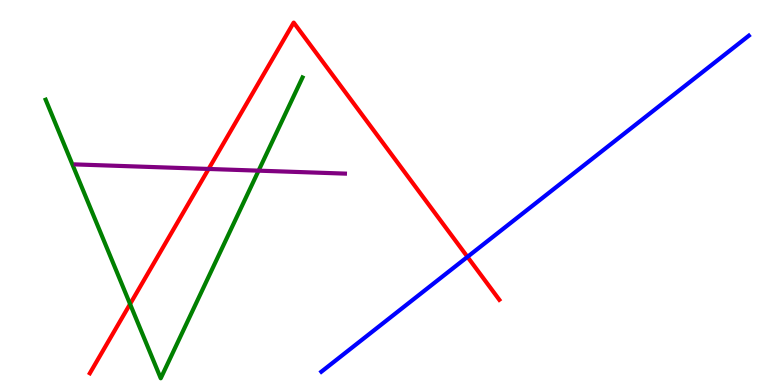[{'lines': ['blue', 'red'], 'intersections': [{'x': 6.03, 'y': 3.33}]}, {'lines': ['green', 'red'], 'intersections': [{'x': 1.68, 'y': 2.1}]}, {'lines': ['purple', 'red'], 'intersections': [{'x': 2.69, 'y': 5.61}]}, {'lines': ['blue', 'green'], 'intersections': []}, {'lines': ['blue', 'purple'], 'intersections': []}, {'lines': ['green', 'purple'], 'intersections': [{'x': 3.34, 'y': 5.57}]}]